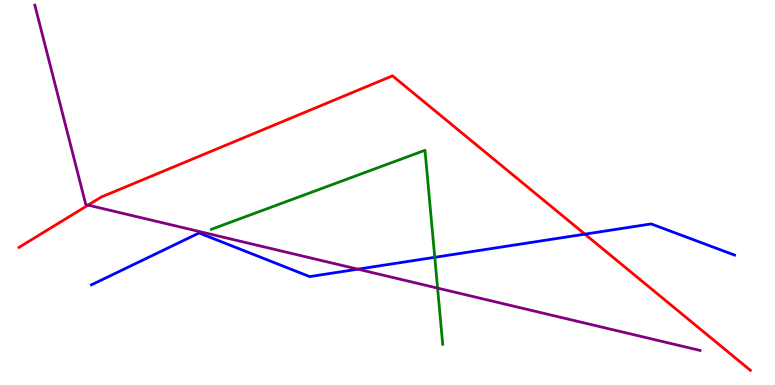[{'lines': ['blue', 'red'], 'intersections': [{'x': 7.55, 'y': 3.92}]}, {'lines': ['green', 'red'], 'intersections': []}, {'lines': ['purple', 'red'], 'intersections': [{'x': 1.14, 'y': 4.67}]}, {'lines': ['blue', 'green'], 'intersections': [{'x': 5.61, 'y': 3.32}]}, {'lines': ['blue', 'purple'], 'intersections': [{'x': 4.62, 'y': 3.01}]}, {'lines': ['green', 'purple'], 'intersections': [{'x': 5.65, 'y': 2.52}]}]